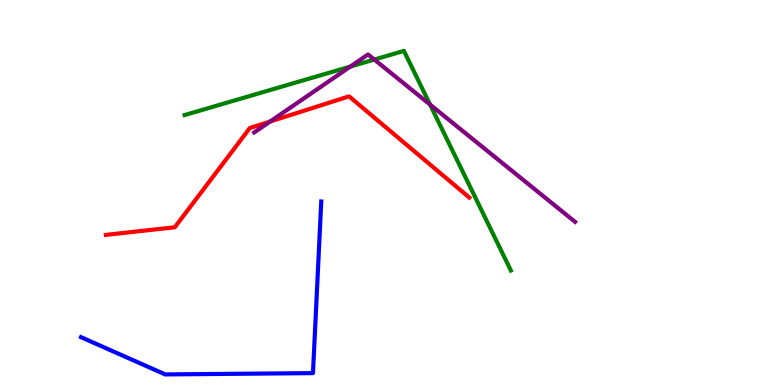[{'lines': ['blue', 'red'], 'intersections': []}, {'lines': ['green', 'red'], 'intersections': []}, {'lines': ['purple', 'red'], 'intersections': [{'x': 3.48, 'y': 6.84}]}, {'lines': ['blue', 'green'], 'intersections': []}, {'lines': ['blue', 'purple'], 'intersections': []}, {'lines': ['green', 'purple'], 'intersections': [{'x': 4.52, 'y': 8.27}, {'x': 4.83, 'y': 8.45}, {'x': 5.55, 'y': 7.28}]}]